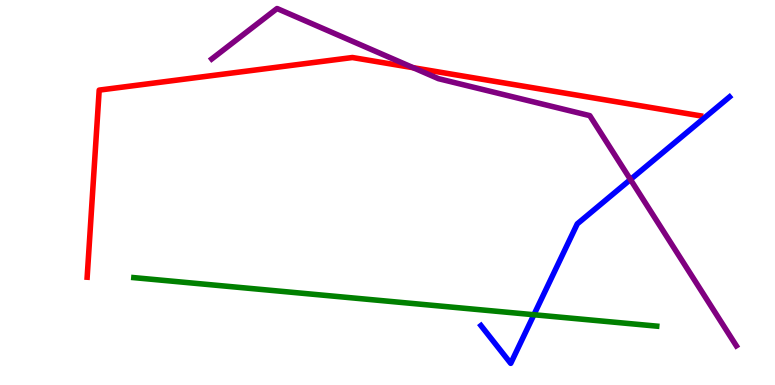[{'lines': ['blue', 'red'], 'intersections': []}, {'lines': ['green', 'red'], 'intersections': []}, {'lines': ['purple', 'red'], 'intersections': [{'x': 5.33, 'y': 8.24}]}, {'lines': ['blue', 'green'], 'intersections': [{'x': 6.89, 'y': 1.82}]}, {'lines': ['blue', 'purple'], 'intersections': [{'x': 8.13, 'y': 5.34}]}, {'lines': ['green', 'purple'], 'intersections': []}]